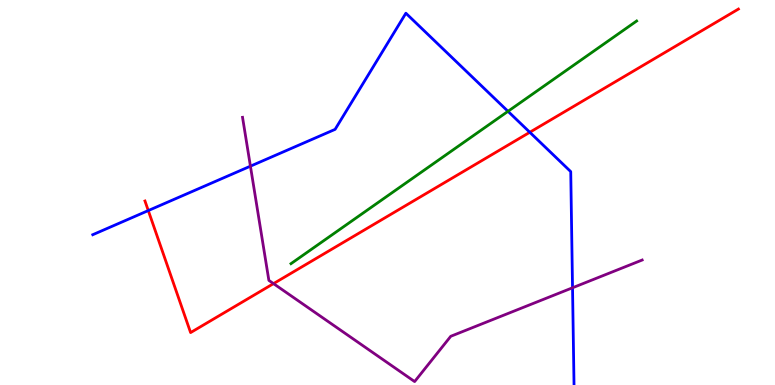[{'lines': ['blue', 'red'], 'intersections': [{'x': 1.91, 'y': 4.53}, {'x': 6.84, 'y': 6.56}]}, {'lines': ['green', 'red'], 'intersections': []}, {'lines': ['purple', 'red'], 'intersections': [{'x': 3.53, 'y': 2.63}]}, {'lines': ['blue', 'green'], 'intersections': [{'x': 6.55, 'y': 7.11}]}, {'lines': ['blue', 'purple'], 'intersections': [{'x': 3.23, 'y': 5.68}, {'x': 7.39, 'y': 2.53}]}, {'lines': ['green', 'purple'], 'intersections': []}]